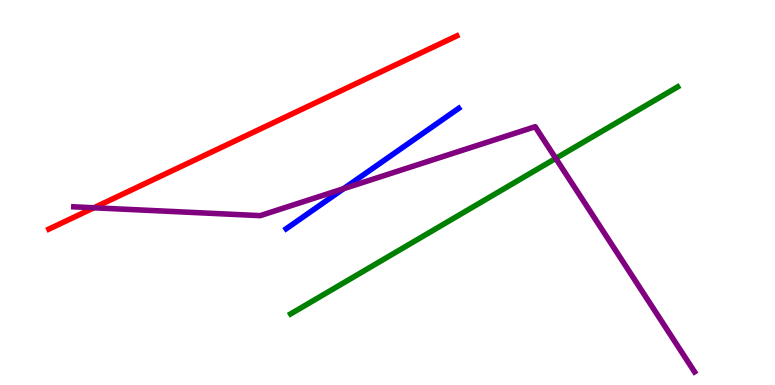[{'lines': ['blue', 'red'], 'intersections': []}, {'lines': ['green', 'red'], 'intersections': []}, {'lines': ['purple', 'red'], 'intersections': [{'x': 1.21, 'y': 4.6}]}, {'lines': ['blue', 'green'], 'intersections': []}, {'lines': ['blue', 'purple'], 'intersections': [{'x': 4.43, 'y': 5.1}]}, {'lines': ['green', 'purple'], 'intersections': [{'x': 7.17, 'y': 5.89}]}]